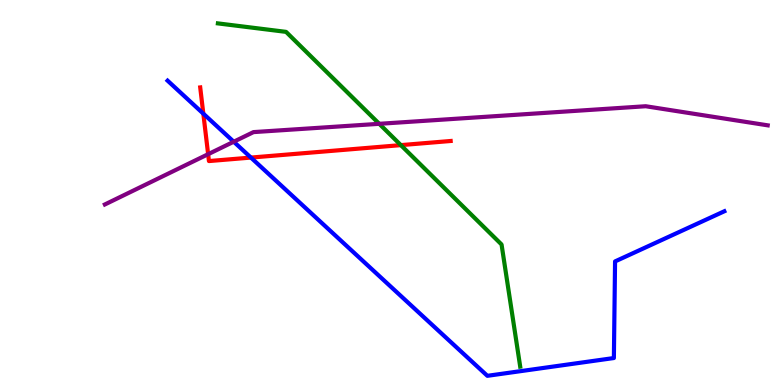[{'lines': ['blue', 'red'], 'intersections': [{'x': 2.62, 'y': 7.05}, {'x': 3.24, 'y': 5.91}]}, {'lines': ['green', 'red'], 'intersections': [{'x': 5.17, 'y': 6.23}]}, {'lines': ['purple', 'red'], 'intersections': [{'x': 2.69, 'y': 5.99}]}, {'lines': ['blue', 'green'], 'intersections': []}, {'lines': ['blue', 'purple'], 'intersections': [{'x': 3.02, 'y': 6.32}]}, {'lines': ['green', 'purple'], 'intersections': [{'x': 4.89, 'y': 6.78}]}]